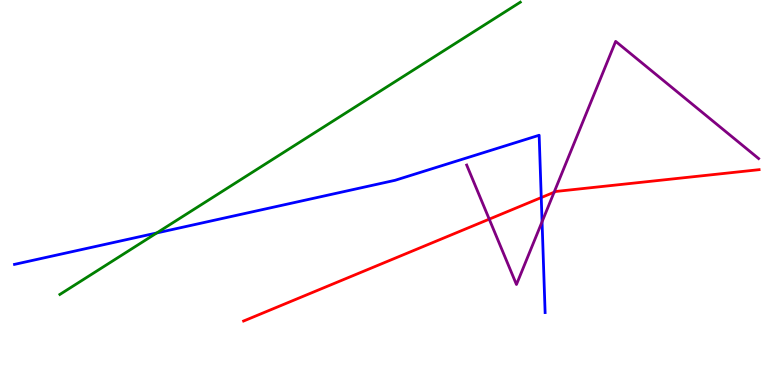[{'lines': ['blue', 'red'], 'intersections': [{'x': 6.98, 'y': 4.87}]}, {'lines': ['green', 'red'], 'intersections': []}, {'lines': ['purple', 'red'], 'intersections': [{'x': 6.31, 'y': 4.31}, {'x': 7.15, 'y': 5.01}]}, {'lines': ['blue', 'green'], 'intersections': [{'x': 2.02, 'y': 3.95}]}, {'lines': ['blue', 'purple'], 'intersections': [{'x': 6.99, 'y': 4.24}]}, {'lines': ['green', 'purple'], 'intersections': []}]